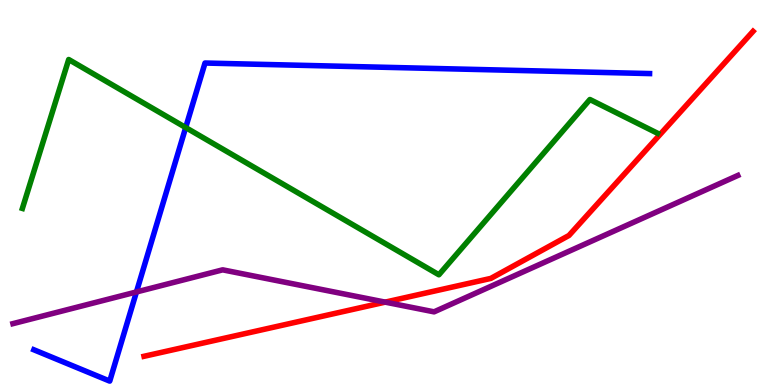[{'lines': ['blue', 'red'], 'intersections': []}, {'lines': ['green', 'red'], 'intersections': []}, {'lines': ['purple', 'red'], 'intersections': [{'x': 4.97, 'y': 2.15}]}, {'lines': ['blue', 'green'], 'intersections': [{'x': 2.4, 'y': 6.69}]}, {'lines': ['blue', 'purple'], 'intersections': [{'x': 1.76, 'y': 2.42}]}, {'lines': ['green', 'purple'], 'intersections': []}]